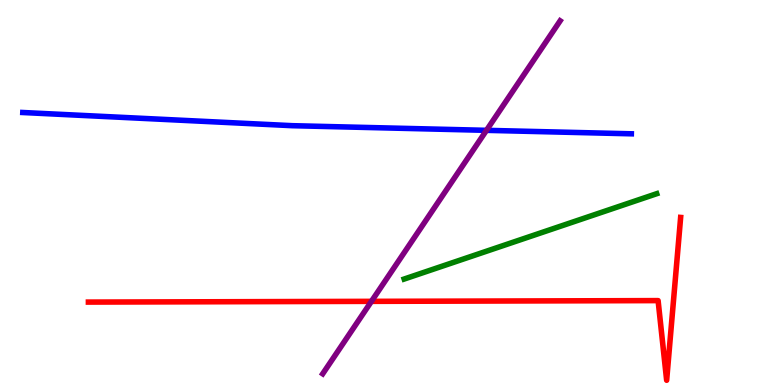[{'lines': ['blue', 'red'], 'intersections': []}, {'lines': ['green', 'red'], 'intersections': []}, {'lines': ['purple', 'red'], 'intersections': [{'x': 4.79, 'y': 2.17}]}, {'lines': ['blue', 'green'], 'intersections': []}, {'lines': ['blue', 'purple'], 'intersections': [{'x': 6.28, 'y': 6.61}]}, {'lines': ['green', 'purple'], 'intersections': []}]